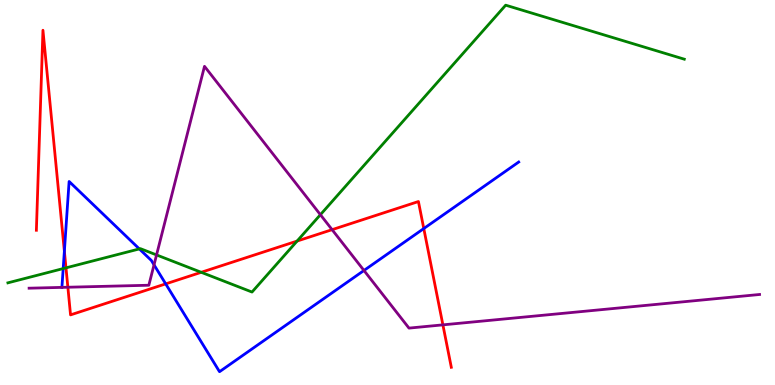[{'lines': ['blue', 'red'], 'intersections': [{'x': 0.831, 'y': 3.47}, {'x': 2.14, 'y': 2.63}, {'x': 5.47, 'y': 4.06}]}, {'lines': ['green', 'red'], 'intersections': [{'x': 0.851, 'y': 3.04}, {'x': 2.6, 'y': 2.93}, {'x': 3.83, 'y': 3.74}]}, {'lines': ['purple', 'red'], 'intersections': [{'x': 0.876, 'y': 2.54}, {'x': 4.29, 'y': 4.03}, {'x': 5.71, 'y': 1.56}]}, {'lines': ['blue', 'green'], 'intersections': [{'x': 0.815, 'y': 3.02}, {'x': 1.8, 'y': 3.53}]}, {'lines': ['blue', 'purple'], 'intersections': [{'x': 1.99, 'y': 3.12}, {'x': 4.7, 'y': 2.97}]}, {'lines': ['green', 'purple'], 'intersections': [{'x': 2.02, 'y': 3.38}, {'x': 4.13, 'y': 4.42}]}]